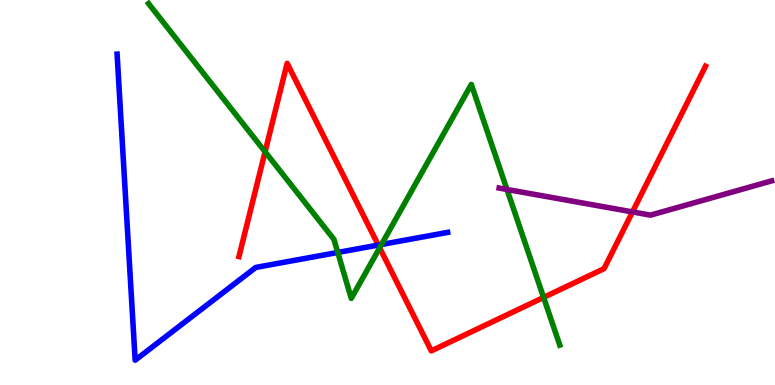[{'lines': ['blue', 'red'], 'intersections': [{'x': 4.88, 'y': 3.63}]}, {'lines': ['green', 'red'], 'intersections': [{'x': 3.42, 'y': 6.06}, {'x': 4.9, 'y': 3.56}, {'x': 7.01, 'y': 2.27}]}, {'lines': ['purple', 'red'], 'intersections': [{'x': 8.16, 'y': 4.5}]}, {'lines': ['blue', 'green'], 'intersections': [{'x': 4.36, 'y': 3.44}, {'x': 4.92, 'y': 3.65}]}, {'lines': ['blue', 'purple'], 'intersections': []}, {'lines': ['green', 'purple'], 'intersections': [{'x': 6.54, 'y': 5.08}]}]